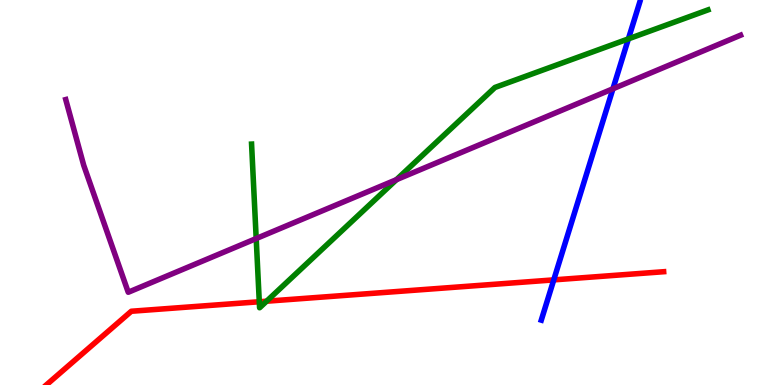[{'lines': ['blue', 'red'], 'intersections': [{'x': 7.15, 'y': 2.73}]}, {'lines': ['green', 'red'], 'intersections': [{'x': 3.35, 'y': 2.16}, {'x': 3.44, 'y': 2.18}]}, {'lines': ['purple', 'red'], 'intersections': []}, {'lines': ['blue', 'green'], 'intersections': [{'x': 8.11, 'y': 8.99}]}, {'lines': ['blue', 'purple'], 'intersections': [{'x': 7.91, 'y': 7.69}]}, {'lines': ['green', 'purple'], 'intersections': [{'x': 3.31, 'y': 3.8}, {'x': 5.12, 'y': 5.33}]}]